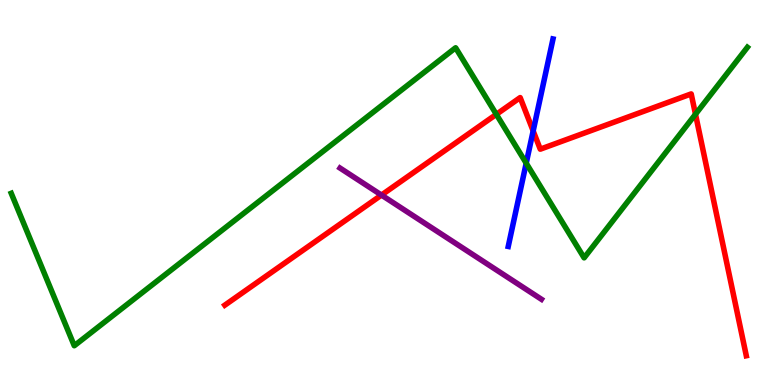[{'lines': ['blue', 'red'], 'intersections': [{'x': 6.88, 'y': 6.6}]}, {'lines': ['green', 'red'], 'intersections': [{'x': 6.4, 'y': 7.03}, {'x': 8.97, 'y': 7.03}]}, {'lines': ['purple', 'red'], 'intersections': [{'x': 4.92, 'y': 4.93}]}, {'lines': ['blue', 'green'], 'intersections': [{'x': 6.79, 'y': 5.76}]}, {'lines': ['blue', 'purple'], 'intersections': []}, {'lines': ['green', 'purple'], 'intersections': []}]